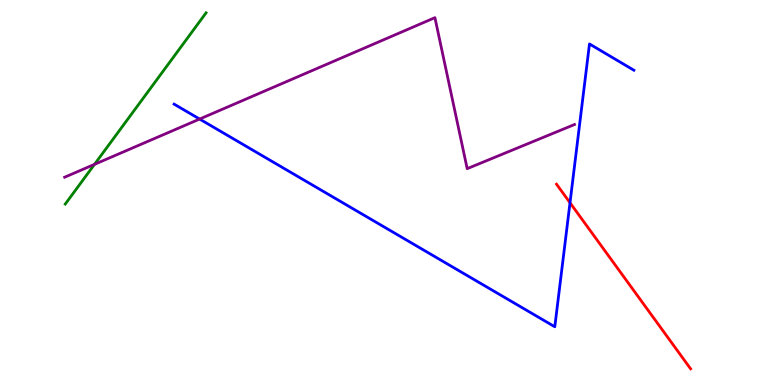[{'lines': ['blue', 'red'], 'intersections': [{'x': 7.35, 'y': 4.73}]}, {'lines': ['green', 'red'], 'intersections': []}, {'lines': ['purple', 'red'], 'intersections': []}, {'lines': ['blue', 'green'], 'intersections': []}, {'lines': ['blue', 'purple'], 'intersections': [{'x': 2.58, 'y': 6.91}]}, {'lines': ['green', 'purple'], 'intersections': [{'x': 1.22, 'y': 5.73}]}]